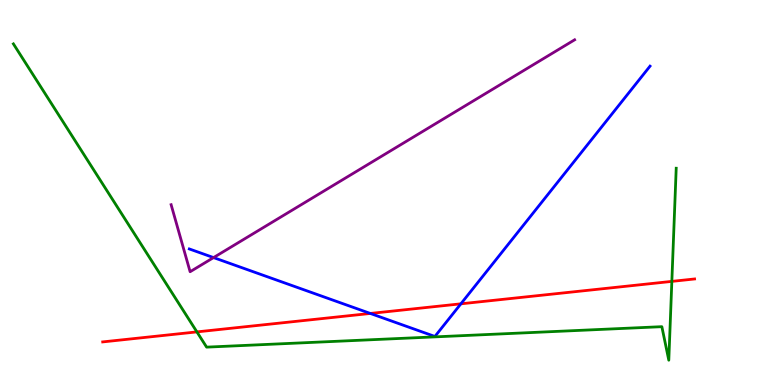[{'lines': ['blue', 'red'], 'intersections': [{'x': 4.78, 'y': 1.86}, {'x': 5.95, 'y': 2.11}]}, {'lines': ['green', 'red'], 'intersections': [{'x': 2.54, 'y': 1.38}, {'x': 8.67, 'y': 2.69}]}, {'lines': ['purple', 'red'], 'intersections': []}, {'lines': ['blue', 'green'], 'intersections': []}, {'lines': ['blue', 'purple'], 'intersections': [{'x': 2.76, 'y': 3.31}]}, {'lines': ['green', 'purple'], 'intersections': []}]